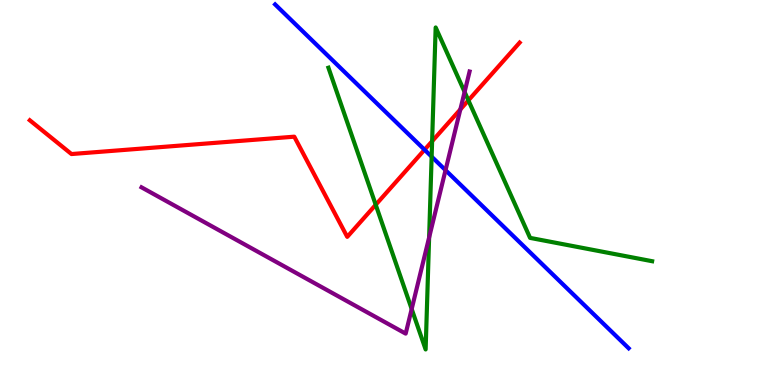[{'lines': ['blue', 'red'], 'intersections': [{'x': 5.48, 'y': 6.11}]}, {'lines': ['green', 'red'], 'intersections': [{'x': 4.85, 'y': 4.68}, {'x': 5.58, 'y': 6.33}, {'x': 6.04, 'y': 7.39}]}, {'lines': ['purple', 'red'], 'intersections': [{'x': 5.94, 'y': 7.16}]}, {'lines': ['blue', 'green'], 'intersections': [{'x': 5.57, 'y': 5.93}]}, {'lines': ['blue', 'purple'], 'intersections': [{'x': 5.75, 'y': 5.58}]}, {'lines': ['green', 'purple'], 'intersections': [{'x': 5.31, 'y': 1.97}, {'x': 5.54, 'y': 3.83}, {'x': 5.99, 'y': 7.61}]}]